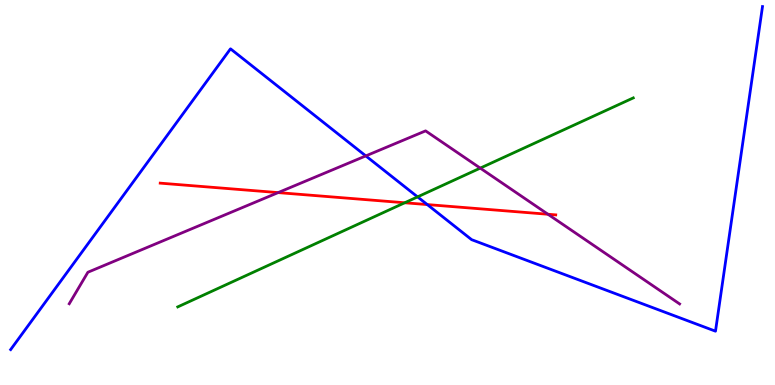[{'lines': ['blue', 'red'], 'intersections': [{'x': 5.51, 'y': 4.69}]}, {'lines': ['green', 'red'], 'intersections': [{'x': 5.22, 'y': 4.73}]}, {'lines': ['purple', 'red'], 'intersections': [{'x': 3.59, 'y': 5.0}, {'x': 7.07, 'y': 4.43}]}, {'lines': ['blue', 'green'], 'intersections': [{'x': 5.39, 'y': 4.89}]}, {'lines': ['blue', 'purple'], 'intersections': [{'x': 4.72, 'y': 5.95}]}, {'lines': ['green', 'purple'], 'intersections': [{'x': 6.2, 'y': 5.63}]}]